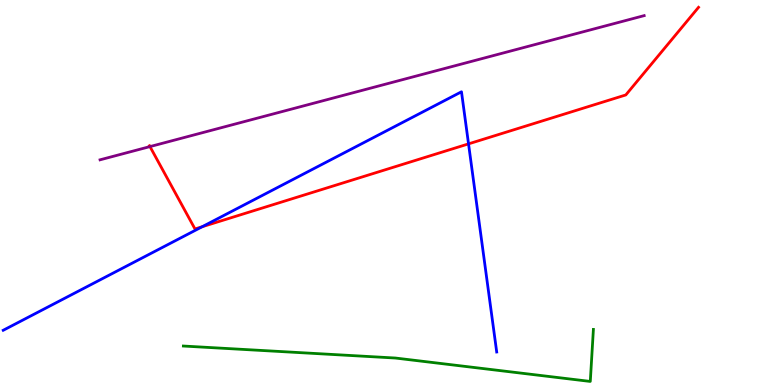[{'lines': ['blue', 'red'], 'intersections': [{'x': 2.61, 'y': 4.11}, {'x': 6.05, 'y': 6.26}]}, {'lines': ['green', 'red'], 'intersections': []}, {'lines': ['purple', 'red'], 'intersections': [{'x': 1.94, 'y': 6.19}]}, {'lines': ['blue', 'green'], 'intersections': []}, {'lines': ['blue', 'purple'], 'intersections': []}, {'lines': ['green', 'purple'], 'intersections': []}]